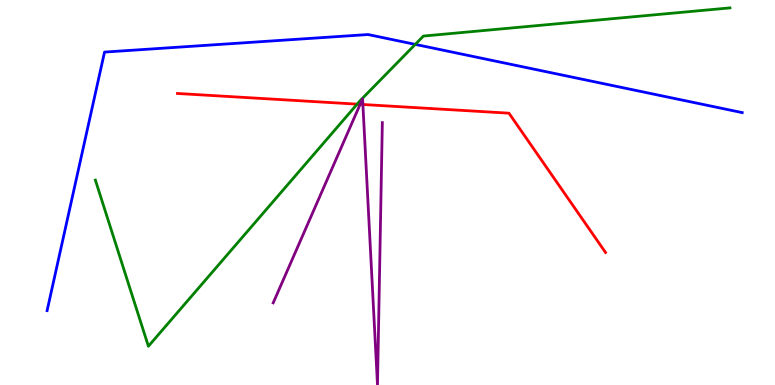[{'lines': ['blue', 'red'], 'intersections': []}, {'lines': ['green', 'red'], 'intersections': [{'x': 4.61, 'y': 7.29}]}, {'lines': ['purple', 'red'], 'intersections': [{'x': 4.65, 'y': 7.29}, {'x': 4.68, 'y': 7.29}]}, {'lines': ['blue', 'green'], 'intersections': [{'x': 5.36, 'y': 8.85}]}, {'lines': ['blue', 'purple'], 'intersections': []}, {'lines': ['green', 'purple'], 'intersections': []}]